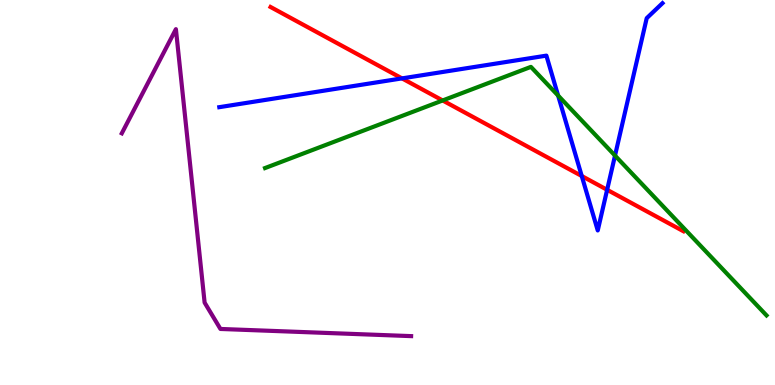[{'lines': ['blue', 'red'], 'intersections': [{'x': 5.19, 'y': 7.96}, {'x': 7.51, 'y': 5.43}, {'x': 7.83, 'y': 5.07}]}, {'lines': ['green', 'red'], 'intersections': [{'x': 5.71, 'y': 7.39}]}, {'lines': ['purple', 'red'], 'intersections': []}, {'lines': ['blue', 'green'], 'intersections': [{'x': 7.2, 'y': 7.52}, {'x': 7.94, 'y': 5.96}]}, {'lines': ['blue', 'purple'], 'intersections': []}, {'lines': ['green', 'purple'], 'intersections': []}]